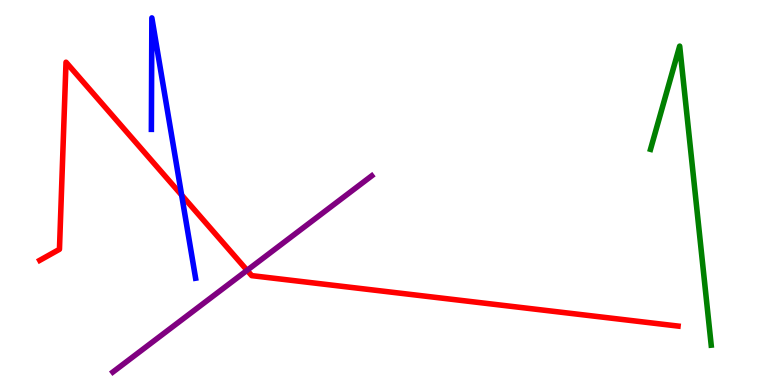[{'lines': ['blue', 'red'], 'intersections': [{'x': 2.34, 'y': 4.93}]}, {'lines': ['green', 'red'], 'intersections': []}, {'lines': ['purple', 'red'], 'intersections': [{'x': 3.19, 'y': 2.98}]}, {'lines': ['blue', 'green'], 'intersections': []}, {'lines': ['blue', 'purple'], 'intersections': []}, {'lines': ['green', 'purple'], 'intersections': []}]